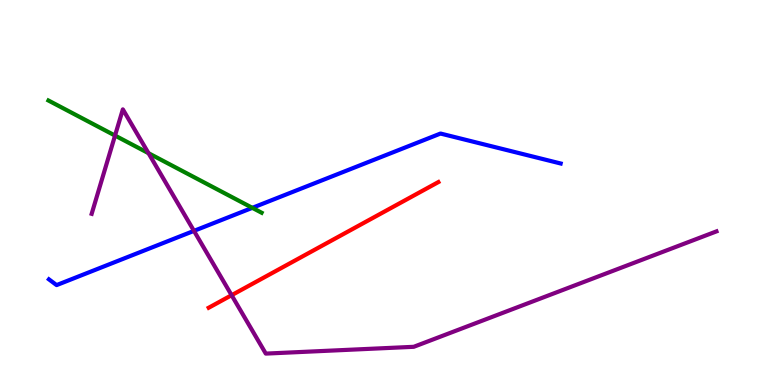[{'lines': ['blue', 'red'], 'intersections': []}, {'lines': ['green', 'red'], 'intersections': []}, {'lines': ['purple', 'red'], 'intersections': [{'x': 2.99, 'y': 2.33}]}, {'lines': ['blue', 'green'], 'intersections': [{'x': 3.26, 'y': 4.6}]}, {'lines': ['blue', 'purple'], 'intersections': [{'x': 2.5, 'y': 4.0}]}, {'lines': ['green', 'purple'], 'intersections': [{'x': 1.48, 'y': 6.48}, {'x': 1.92, 'y': 6.02}]}]